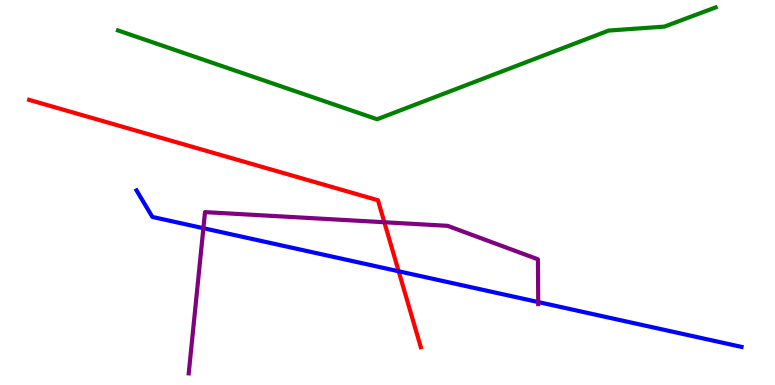[{'lines': ['blue', 'red'], 'intersections': [{'x': 5.14, 'y': 2.95}]}, {'lines': ['green', 'red'], 'intersections': []}, {'lines': ['purple', 'red'], 'intersections': [{'x': 4.96, 'y': 4.23}]}, {'lines': ['blue', 'green'], 'intersections': []}, {'lines': ['blue', 'purple'], 'intersections': [{'x': 2.62, 'y': 4.07}, {'x': 6.94, 'y': 2.15}]}, {'lines': ['green', 'purple'], 'intersections': []}]